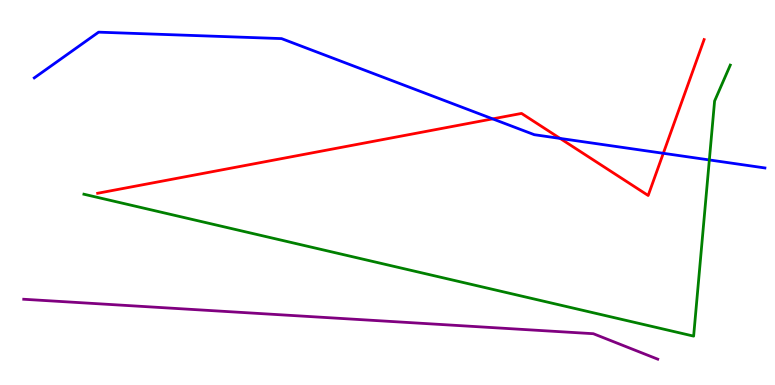[{'lines': ['blue', 'red'], 'intersections': [{'x': 6.36, 'y': 6.91}, {'x': 7.23, 'y': 6.4}, {'x': 8.56, 'y': 6.02}]}, {'lines': ['green', 'red'], 'intersections': []}, {'lines': ['purple', 'red'], 'intersections': []}, {'lines': ['blue', 'green'], 'intersections': [{'x': 9.15, 'y': 5.85}]}, {'lines': ['blue', 'purple'], 'intersections': []}, {'lines': ['green', 'purple'], 'intersections': []}]